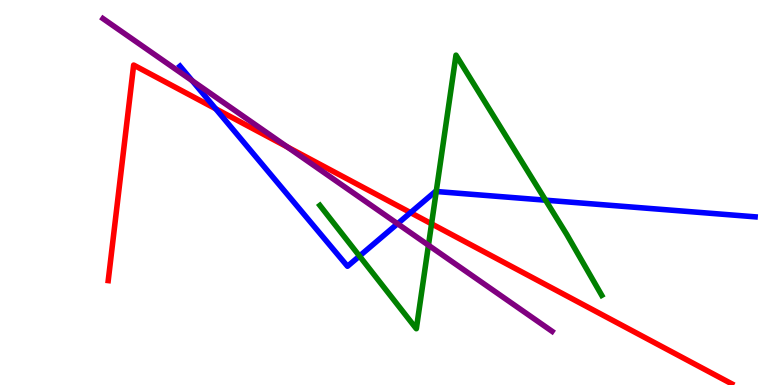[{'lines': ['blue', 'red'], 'intersections': [{'x': 2.78, 'y': 7.17}, {'x': 5.3, 'y': 4.48}]}, {'lines': ['green', 'red'], 'intersections': [{'x': 5.57, 'y': 4.19}]}, {'lines': ['purple', 'red'], 'intersections': [{'x': 3.71, 'y': 6.18}]}, {'lines': ['blue', 'green'], 'intersections': [{'x': 4.64, 'y': 3.35}, {'x': 5.63, 'y': 5.03}, {'x': 7.04, 'y': 4.8}]}, {'lines': ['blue', 'purple'], 'intersections': [{'x': 2.48, 'y': 7.9}, {'x': 5.13, 'y': 4.19}]}, {'lines': ['green', 'purple'], 'intersections': [{'x': 5.53, 'y': 3.63}]}]